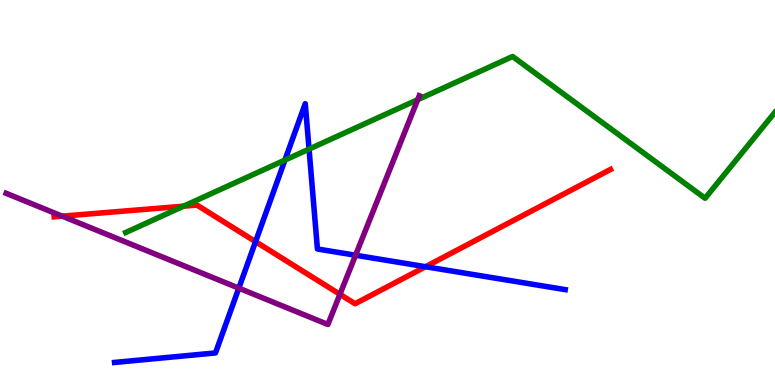[{'lines': ['blue', 'red'], 'intersections': [{'x': 3.3, 'y': 3.72}, {'x': 5.49, 'y': 3.07}]}, {'lines': ['green', 'red'], 'intersections': [{'x': 2.37, 'y': 4.64}]}, {'lines': ['purple', 'red'], 'intersections': [{'x': 0.803, 'y': 4.39}, {'x': 4.39, 'y': 2.36}]}, {'lines': ['blue', 'green'], 'intersections': [{'x': 3.68, 'y': 5.84}, {'x': 3.99, 'y': 6.13}]}, {'lines': ['blue', 'purple'], 'intersections': [{'x': 3.08, 'y': 2.52}, {'x': 4.59, 'y': 3.37}]}, {'lines': ['green', 'purple'], 'intersections': [{'x': 5.39, 'y': 7.41}]}]